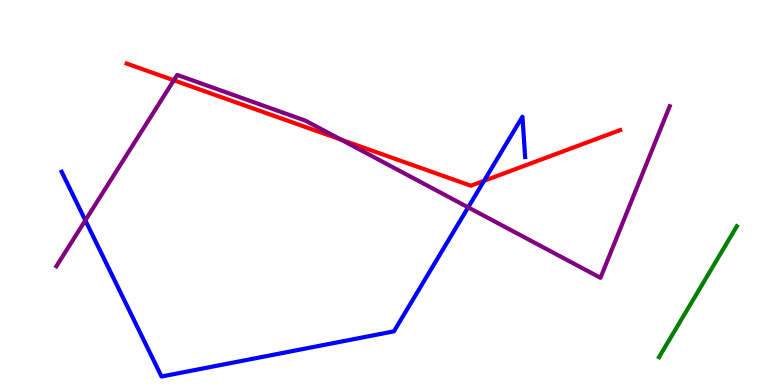[{'lines': ['blue', 'red'], 'intersections': [{'x': 6.25, 'y': 5.3}]}, {'lines': ['green', 'red'], 'intersections': []}, {'lines': ['purple', 'red'], 'intersections': [{'x': 2.24, 'y': 7.91}, {'x': 4.4, 'y': 6.37}]}, {'lines': ['blue', 'green'], 'intersections': []}, {'lines': ['blue', 'purple'], 'intersections': [{'x': 1.1, 'y': 4.28}, {'x': 6.04, 'y': 4.61}]}, {'lines': ['green', 'purple'], 'intersections': []}]